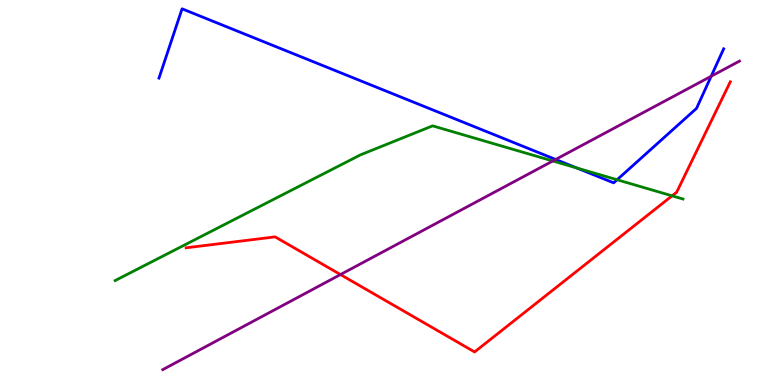[{'lines': ['blue', 'red'], 'intersections': []}, {'lines': ['green', 'red'], 'intersections': [{'x': 8.67, 'y': 4.91}]}, {'lines': ['purple', 'red'], 'intersections': [{'x': 4.39, 'y': 2.87}]}, {'lines': ['blue', 'green'], 'intersections': [{'x': 7.44, 'y': 5.64}, {'x': 7.96, 'y': 5.33}]}, {'lines': ['blue', 'purple'], 'intersections': [{'x': 7.17, 'y': 5.86}, {'x': 9.18, 'y': 8.02}]}, {'lines': ['green', 'purple'], 'intersections': [{'x': 7.13, 'y': 5.82}]}]